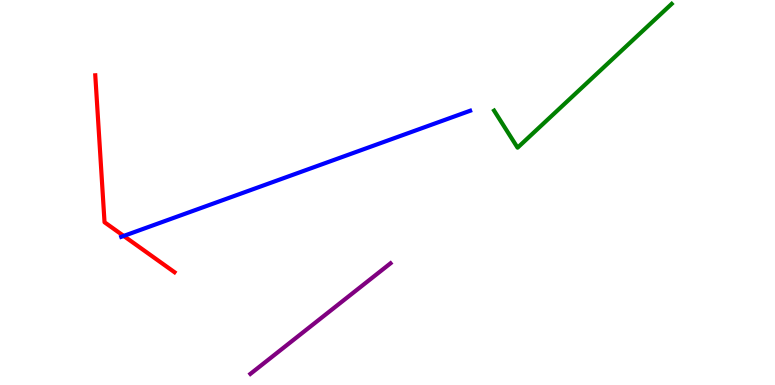[{'lines': ['blue', 'red'], 'intersections': [{'x': 1.6, 'y': 3.87}]}, {'lines': ['green', 'red'], 'intersections': []}, {'lines': ['purple', 'red'], 'intersections': []}, {'lines': ['blue', 'green'], 'intersections': []}, {'lines': ['blue', 'purple'], 'intersections': []}, {'lines': ['green', 'purple'], 'intersections': []}]